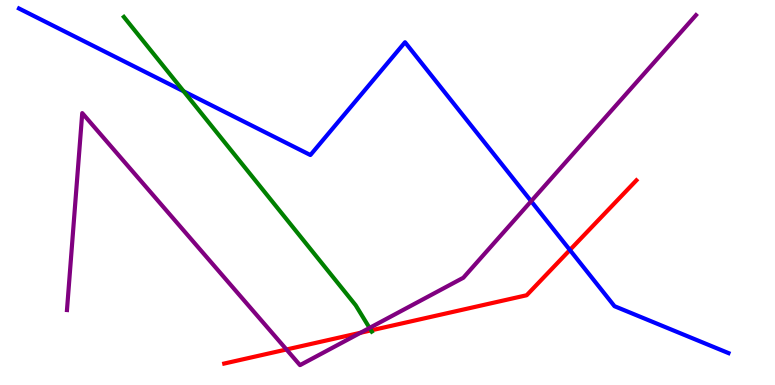[{'lines': ['blue', 'red'], 'intersections': [{'x': 7.35, 'y': 3.51}]}, {'lines': ['green', 'red'], 'intersections': [{'x': 4.79, 'y': 1.42}]}, {'lines': ['purple', 'red'], 'intersections': [{'x': 3.7, 'y': 0.922}, {'x': 4.65, 'y': 1.36}]}, {'lines': ['blue', 'green'], 'intersections': [{'x': 2.37, 'y': 7.63}]}, {'lines': ['blue', 'purple'], 'intersections': [{'x': 6.85, 'y': 4.77}]}, {'lines': ['green', 'purple'], 'intersections': [{'x': 4.77, 'y': 1.48}]}]